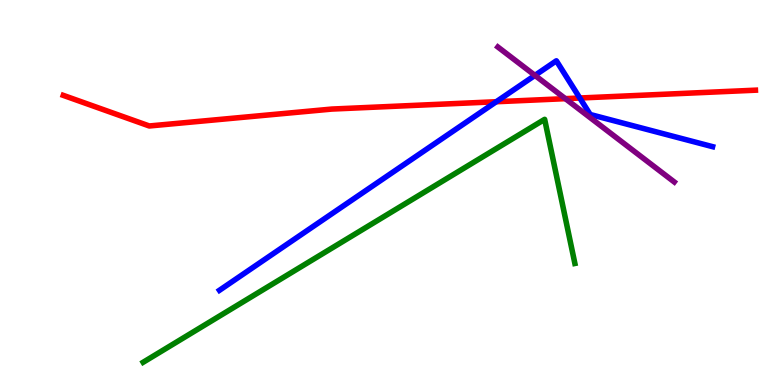[{'lines': ['blue', 'red'], 'intersections': [{'x': 6.4, 'y': 7.36}, {'x': 7.48, 'y': 7.45}]}, {'lines': ['green', 'red'], 'intersections': []}, {'lines': ['purple', 'red'], 'intersections': [{'x': 7.3, 'y': 7.44}]}, {'lines': ['blue', 'green'], 'intersections': []}, {'lines': ['blue', 'purple'], 'intersections': [{'x': 6.9, 'y': 8.04}]}, {'lines': ['green', 'purple'], 'intersections': []}]